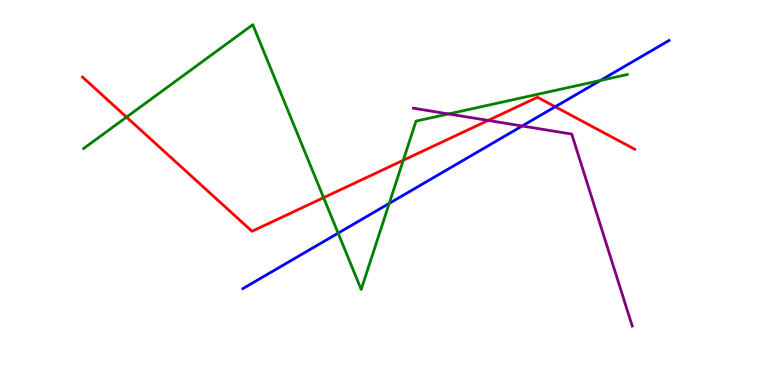[{'lines': ['blue', 'red'], 'intersections': [{'x': 7.16, 'y': 7.23}]}, {'lines': ['green', 'red'], 'intersections': [{'x': 1.63, 'y': 6.96}, {'x': 4.18, 'y': 4.87}, {'x': 5.2, 'y': 5.84}]}, {'lines': ['purple', 'red'], 'intersections': [{'x': 6.3, 'y': 6.87}]}, {'lines': ['blue', 'green'], 'intersections': [{'x': 4.36, 'y': 3.94}, {'x': 5.02, 'y': 4.72}, {'x': 7.75, 'y': 7.91}]}, {'lines': ['blue', 'purple'], 'intersections': [{'x': 6.74, 'y': 6.73}]}, {'lines': ['green', 'purple'], 'intersections': [{'x': 5.79, 'y': 7.04}]}]